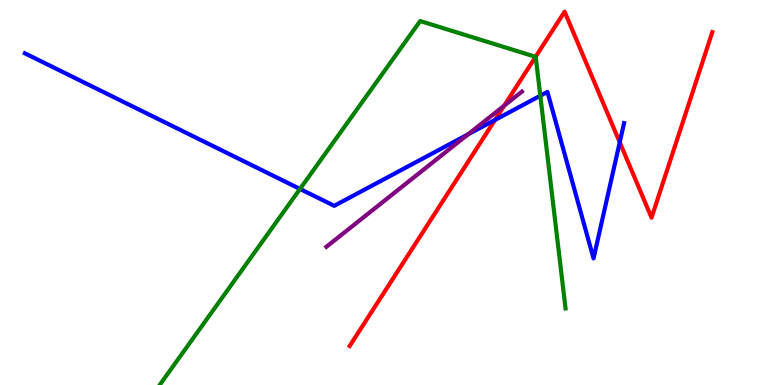[{'lines': ['blue', 'red'], 'intersections': [{'x': 6.39, 'y': 6.88}, {'x': 8.0, 'y': 6.3}]}, {'lines': ['green', 'red'], 'intersections': [{'x': 6.91, 'y': 8.52}]}, {'lines': ['purple', 'red'], 'intersections': [{'x': 6.51, 'y': 7.25}]}, {'lines': ['blue', 'green'], 'intersections': [{'x': 3.87, 'y': 5.09}, {'x': 6.97, 'y': 7.51}]}, {'lines': ['blue', 'purple'], 'intersections': [{'x': 6.04, 'y': 6.51}]}, {'lines': ['green', 'purple'], 'intersections': []}]